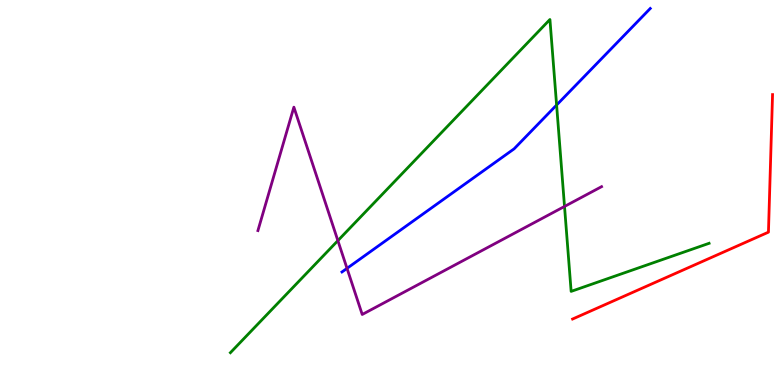[{'lines': ['blue', 'red'], 'intersections': []}, {'lines': ['green', 'red'], 'intersections': []}, {'lines': ['purple', 'red'], 'intersections': []}, {'lines': ['blue', 'green'], 'intersections': [{'x': 7.18, 'y': 7.27}]}, {'lines': ['blue', 'purple'], 'intersections': [{'x': 4.48, 'y': 3.03}]}, {'lines': ['green', 'purple'], 'intersections': [{'x': 4.36, 'y': 3.75}, {'x': 7.28, 'y': 4.64}]}]